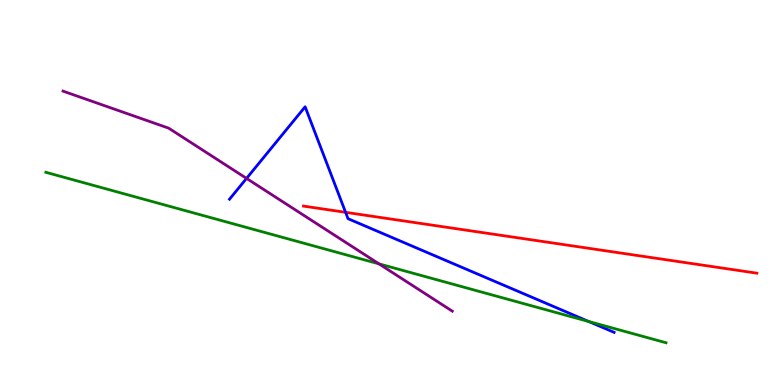[{'lines': ['blue', 'red'], 'intersections': [{'x': 4.46, 'y': 4.49}]}, {'lines': ['green', 'red'], 'intersections': []}, {'lines': ['purple', 'red'], 'intersections': []}, {'lines': ['blue', 'green'], 'intersections': [{'x': 7.6, 'y': 1.65}]}, {'lines': ['blue', 'purple'], 'intersections': [{'x': 3.18, 'y': 5.37}]}, {'lines': ['green', 'purple'], 'intersections': [{'x': 4.89, 'y': 3.15}]}]